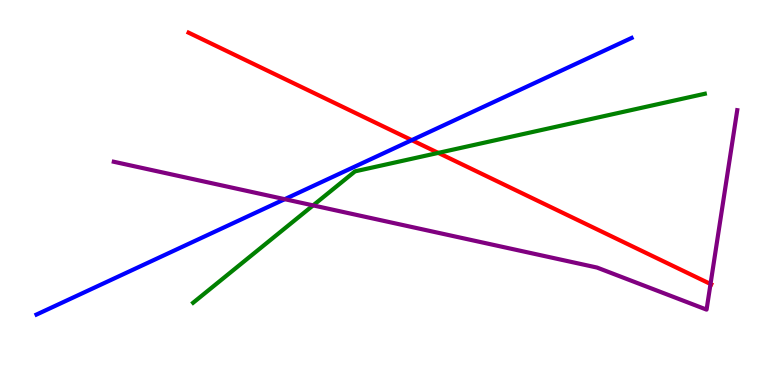[{'lines': ['blue', 'red'], 'intersections': [{'x': 5.31, 'y': 6.36}]}, {'lines': ['green', 'red'], 'intersections': [{'x': 5.66, 'y': 6.03}]}, {'lines': ['purple', 'red'], 'intersections': [{'x': 9.17, 'y': 2.62}]}, {'lines': ['blue', 'green'], 'intersections': []}, {'lines': ['blue', 'purple'], 'intersections': [{'x': 3.67, 'y': 4.83}]}, {'lines': ['green', 'purple'], 'intersections': [{'x': 4.04, 'y': 4.67}]}]